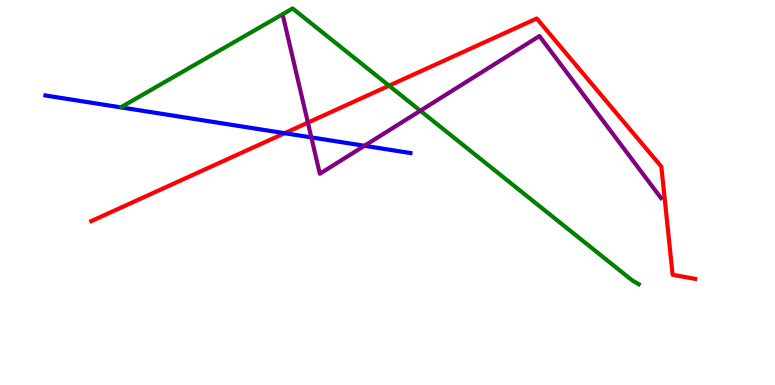[{'lines': ['blue', 'red'], 'intersections': [{'x': 3.67, 'y': 6.54}]}, {'lines': ['green', 'red'], 'intersections': [{'x': 5.02, 'y': 7.77}]}, {'lines': ['purple', 'red'], 'intersections': [{'x': 3.97, 'y': 6.82}]}, {'lines': ['blue', 'green'], 'intersections': []}, {'lines': ['blue', 'purple'], 'intersections': [{'x': 4.02, 'y': 6.43}, {'x': 4.7, 'y': 6.21}]}, {'lines': ['green', 'purple'], 'intersections': [{'x': 5.42, 'y': 7.12}]}]